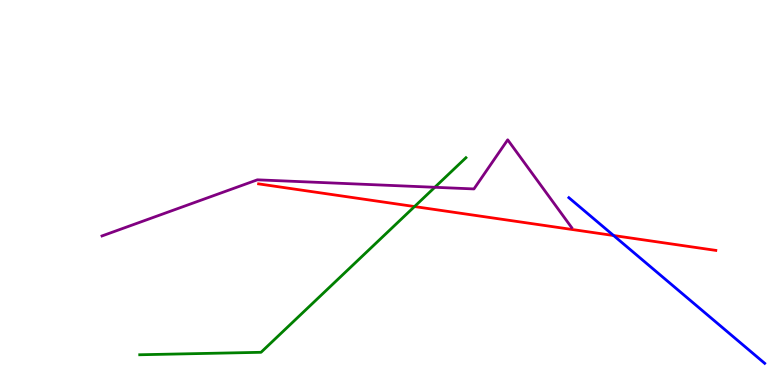[{'lines': ['blue', 'red'], 'intersections': [{'x': 7.92, 'y': 3.88}]}, {'lines': ['green', 'red'], 'intersections': [{'x': 5.35, 'y': 4.63}]}, {'lines': ['purple', 'red'], 'intersections': []}, {'lines': ['blue', 'green'], 'intersections': []}, {'lines': ['blue', 'purple'], 'intersections': []}, {'lines': ['green', 'purple'], 'intersections': [{'x': 5.61, 'y': 5.14}]}]